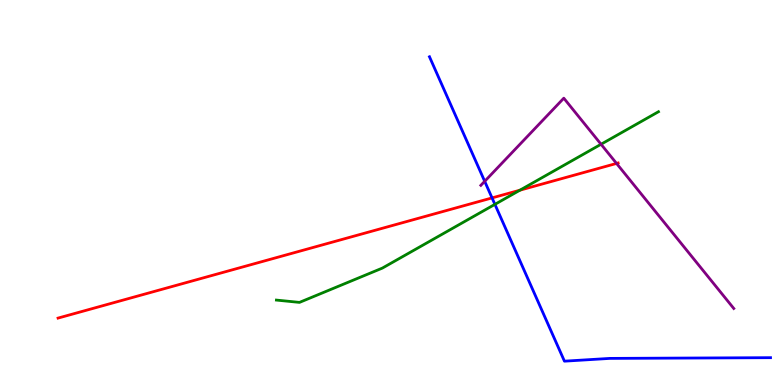[{'lines': ['blue', 'red'], 'intersections': [{'x': 6.35, 'y': 4.86}]}, {'lines': ['green', 'red'], 'intersections': [{'x': 6.71, 'y': 5.06}]}, {'lines': ['purple', 'red'], 'intersections': [{'x': 7.96, 'y': 5.76}]}, {'lines': ['blue', 'green'], 'intersections': [{'x': 6.39, 'y': 4.69}]}, {'lines': ['blue', 'purple'], 'intersections': [{'x': 6.25, 'y': 5.29}]}, {'lines': ['green', 'purple'], 'intersections': [{'x': 7.76, 'y': 6.25}]}]